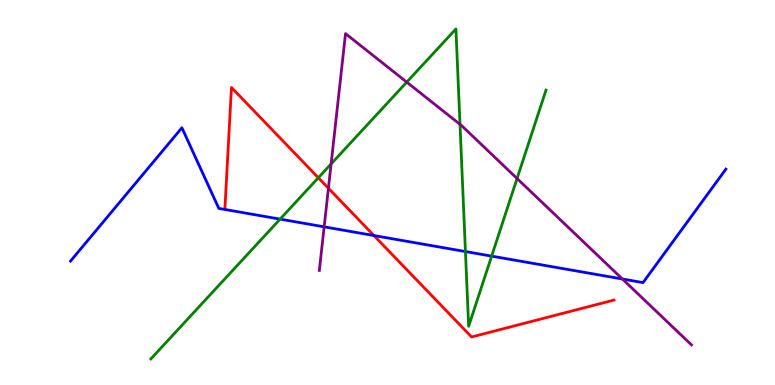[{'lines': ['blue', 'red'], 'intersections': [{'x': 4.83, 'y': 3.88}]}, {'lines': ['green', 'red'], 'intersections': [{'x': 4.11, 'y': 5.38}]}, {'lines': ['purple', 'red'], 'intersections': [{'x': 4.24, 'y': 5.11}]}, {'lines': ['blue', 'green'], 'intersections': [{'x': 3.61, 'y': 4.31}, {'x': 6.01, 'y': 3.47}, {'x': 6.34, 'y': 3.35}]}, {'lines': ['blue', 'purple'], 'intersections': [{'x': 4.18, 'y': 4.11}, {'x': 8.03, 'y': 2.75}]}, {'lines': ['green', 'purple'], 'intersections': [{'x': 4.27, 'y': 5.74}, {'x': 5.25, 'y': 7.87}, {'x': 5.94, 'y': 6.77}, {'x': 6.67, 'y': 5.36}]}]